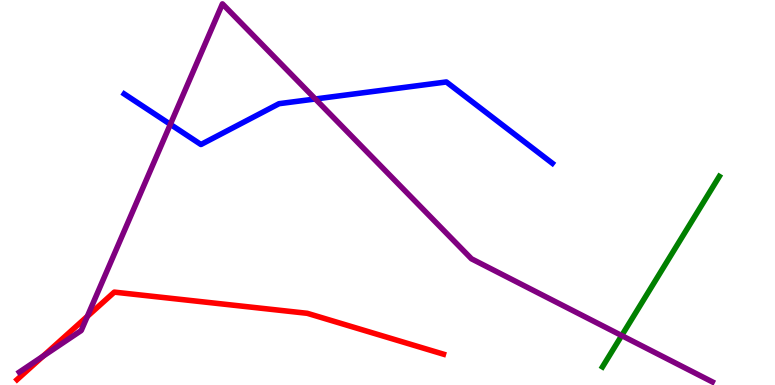[{'lines': ['blue', 'red'], 'intersections': []}, {'lines': ['green', 'red'], 'intersections': []}, {'lines': ['purple', 'red'], 'intersections': [{'x': 0.557, 'y': 0.75}, {'x': 1.13, 'y': 1.78}]}, {'lines': ['blue', 'green'], 'intersections': []}, {'lines': ['blue', 'purple'], 'intersections': [{'x': 2.2, 'y': 6.77}, {'x': 4.07, 'y': 7.43}]}, {'lines': ['green', 'purple'], 'intersections': [{'x': 8.02, 'y': 1.28}]}]